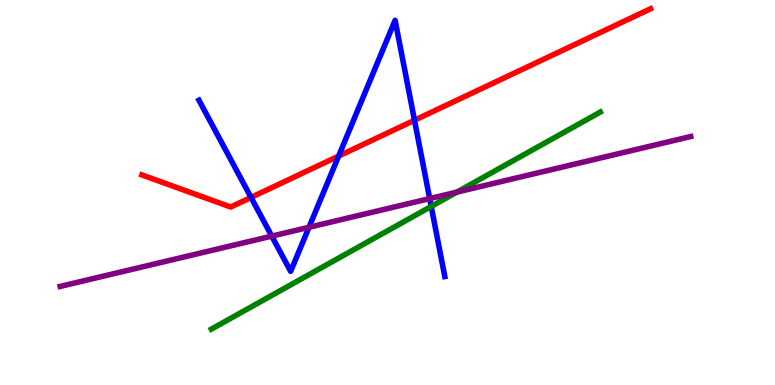[{'lines': ['blue', 'red'], 'intersections': [{'x': 3.24, 'y': 4.87}, {'x': 4.37, 'y': 5.95}, {'x': 5.35, 'y': 6.88}]}, {'lines': ['green', 'red'], 'intersections': []}, {'lines': ['purple', 'red'], 'intersections': []}, {'lines': ['blue', 'green'], 'intersections': [{'x': 5.56, 'y': 4.64}]}, {'lines': ['blue', 'purple'], 'intersections': [{'x': 3.51, 'y': 3.87}, {'x': 3.99, 'y': 4.1}, {'x': 5.54, 'y': 4.84}]}, {'lines': ['green', 'purple'], 'intersections': [{'x': 5.9, 'y': 5.01}]}]